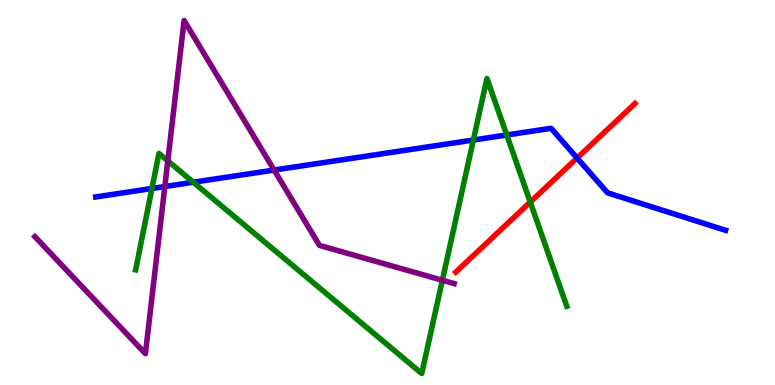[{'lines': ['blue', 'red'], 'intersections': [{'x': 7.45, 'y': 5.9}]}, {'lines': ['green', 'red'], 'intersections': [{'x': 6.84, 'y': 4.75}]}, {'lines': ['purple', 'red'], 'intersections': []}, {'lines': ['blue', 'green'], 'intersections': [{'x': 1.96, 'y': 5.1}, {'x': 2.49, 'y': 5.27}, {'x': 6.11, 'y': 6.36}, {'x': 6.54, 'y': 6.49}]}, {'lines': ['blue', 'purple'], 'intersections': [{'x': 2.13, 'y': 5.15}, {'x': 3.54, 'y': 5.58}]}, {'lines': ['green', 'purple'], 'intersections': [{'x': 2.17, 'y': 5.82}, {'x': 5.71, 'y': 2.72}]}]